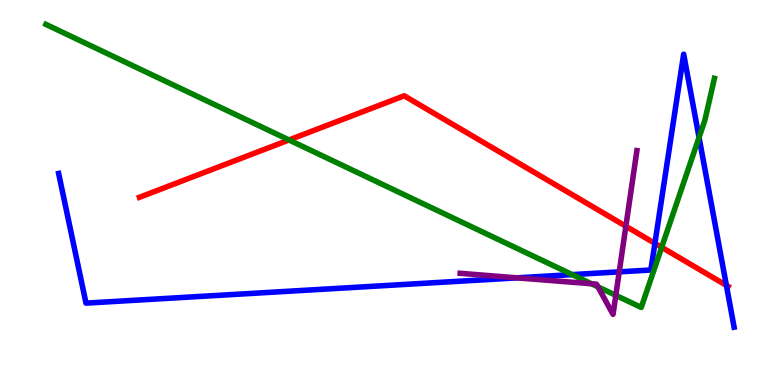[{'lines': ['blue', 'red'], 'intersections': [{'x': 8.45, 'y': 3.68}, {'x': 9.37, 'y': 2.59}]}, {'lines': ['green', 'red'], 'intersections': [{'x': 3.73, 'y': 6.36}, {'x': 8.54, 'y': 3.58}]}, {'lines': ['purple', 'red'], 'intersections': [{'x': 8.08, 'y': 4.12}]}, {'lines': ['blue', 'green'], 'intersections': [{'x': 7.38, 'y': 2.87}, {'x': 9.02, 'y': 6.43}]}, {'lines': ['blue', 'purple'], 'intersections': [{'x': 6.67, 'y': 2.78}, {'x': 7.99, 'y': 2.94}]}, {'lines': ['green', 'purple'], 'intersections': [{'x': 7.63, 'y': 2.63}, {'x': 7.72, 'y': 2.55}, {'x': 7.95, 'y': 2.33}]}]